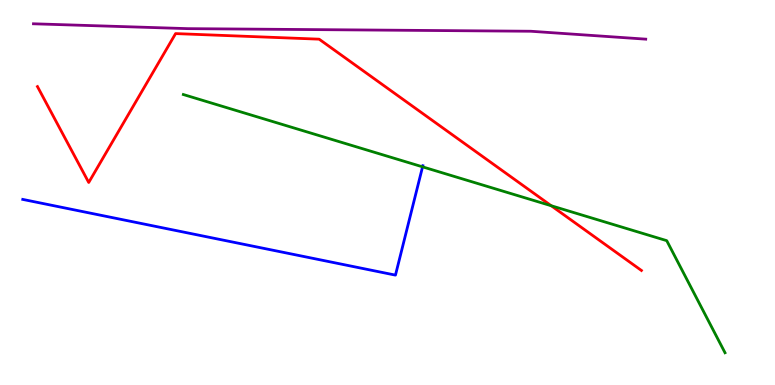[{'lines': ['blue', 'red'], 'intersections': []}, {'lines': ['green', 'red'], 'intersections': [{'x': 7.11, 'y': 4.66}]}, {'lines': ['purple', 'red'], 'intersections': []}, {'lines': ['blue', 'green'], 'intersections': [{'x': 5.45, 'y': 5.67}]}, {'lines': ['blue', 'purple'], 'intersections': []}, {'lines': ['green', 'purple'], 'intersections': []}]